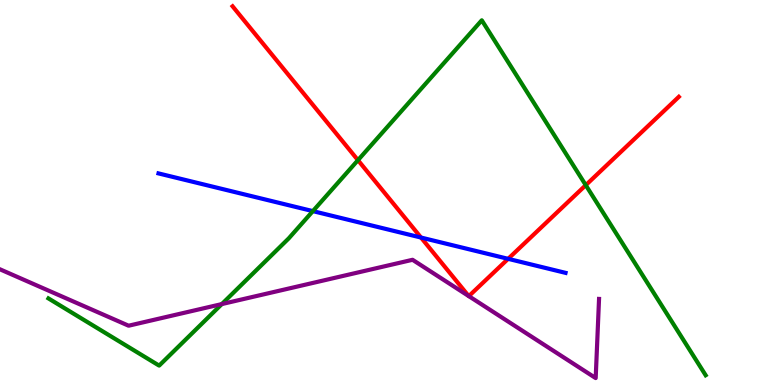[{'lines': ['blue', 'red'], 'intersections': [{'x': 5.43, 'y': 3.83}, {'x': 6.56, 'y': 3.28}]}, {'lines': ['green', 'red'], 'intersections': [{'x': 4.62, 'y': 5.84}, {'x': 7.56, 'y': 5.19}]}, {'lines': ['purple', 'red'], 'intersections': [{'x': 6.05, 'y': 2.31}, {'x': 6.05, 'y': 2.31}]}, {'lines': ['blue', 'green'], 'intersections': [{'x': 4.04, 'y': 4.52}]}, {'lines': ['blue', 'purple'], 'intersections': []}, {'lines': ['green', 'purple'], 'intersections': [{'x': 2.86, 'y': 2.1}]}]